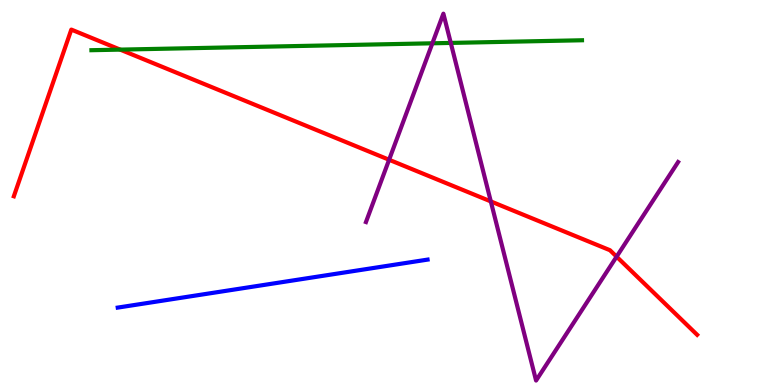[{'lines': ['blue', 'red'], 'intersections': []}, {'lines': ['green', 'red'], 'intersections': [{'x': 1.55, 'y': 8.71}]}, {'lines': ['purple', 'red'], 'intersections': [{'x': 5.02, 'y': 5.85}, {'x': 6.33, 'y': 4.77}, {'x': 7.96, 'y': 3.33}]}, {'lines': ['blue', 'green'], 'intersections': []}, {'lines': ['blue', 'purple'], 'intersections': []}, {'lines': ['green', 'purple'], 'intersections': [{'x': 5.58, 'y': 8.88}, {'x': 5.82, 'y': 8.89}]}]